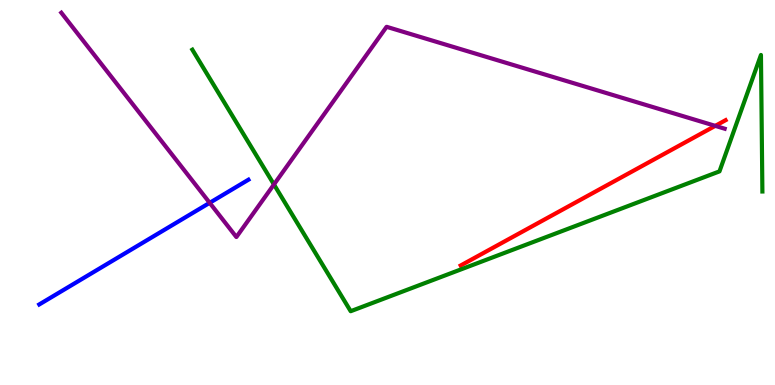[{'lines': ['blue', 'red'], 'intersections': []}, {'lines': ['green', 'red'], 'intersections': []}, {'lines': ['purple', 'red'], 'intersections': [{'x': 9.23, 'y': 6.73}]}, {'lines': ['blue', 'green'], 'intersections': []}, {'lines': ['blue', 'purple'], 'intersections': [{'x': 2.71, 'y': 4.73}]}, {'lines': ['green', 'purple'], 'intersections': [{'x': 3.53, 'y': 5.21}]}]